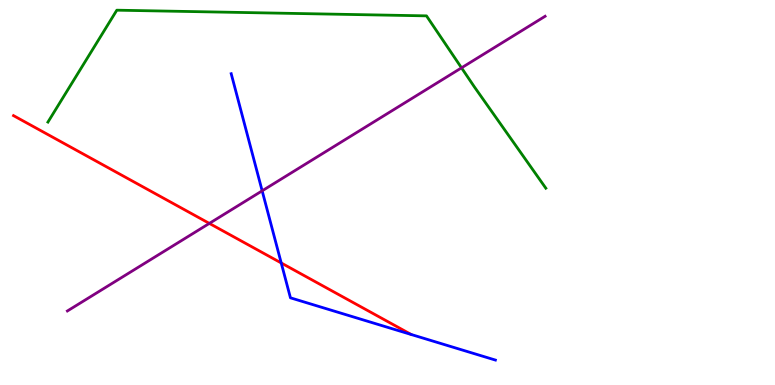[{'lines': ['blue', 'red'], 'intersections': [{'x': 3.63, 'y': 3.17}]}, {'lines': ['green', 'red'], 'intersections': []}, {'lines': ['purple', 'red'], 'intersections': [{'x': 2.7, 'y': 4.2}]}, {'lines': ['blue', 'green'], 'intersections': []}, {'lines': ['blue', 'purple'], 'intersections': [{'x': 3.38, 'y': 5.04}]}, {'lines': ['green', 'purple'], 'intersections': [{'x': 5.96, 'y': 8.24}]}]